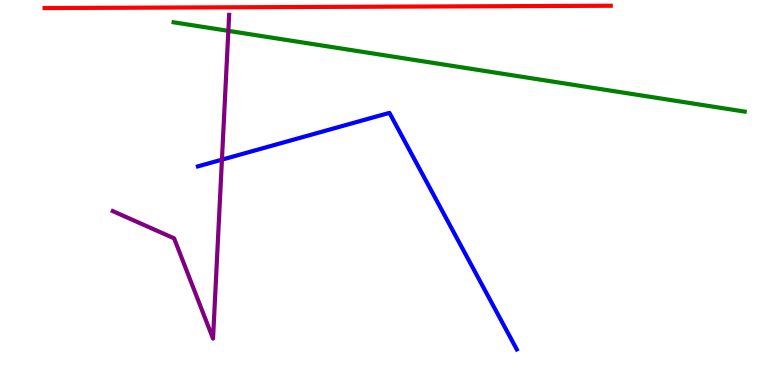[{'lines': ['blue', 'red'], 'intersections': []}, {'lines': ['green', 'red'], 'intersections': []}, {'lines': ['purple', 'red'], 'intersections': []}, {'lines': ['blue', 'green'], 'intersections': []}, {'lines': ['blue', 'purple'], 'intersections': [{'x': 2.86, 'y': 5.85}]}, {'lines': ['green', 'purple'], 'intersections': [{'x': 2.95, 'y': 9.2}]}]